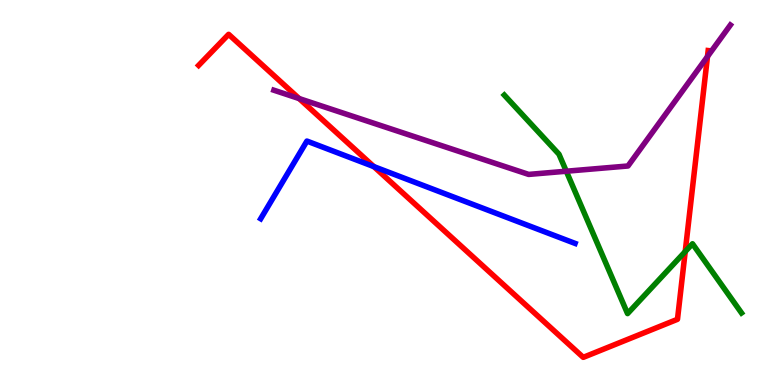[{'lines': ['blue', 'red'], 'intersections': [{'x': 4.82, 'y': 5.67}]}, {'lines': ['green', 'red'], 'intersections': [{'x': 8.84, 'y': 3.47}]}, {'lines': ['purple', 'red'], 'intersections': [{'x': 3.86, 'y': 7.44}, {'x': 9.13, 'y': 8.53}]}, {'lines': ['blue', 'green'], 'intersections': []}, {'lines': ['blue', 'purple'], 'intersections': []}, {'lines': ['green', 'purple'], 'intersections': [{'x': 7.31, 'y': 5.55}]}]